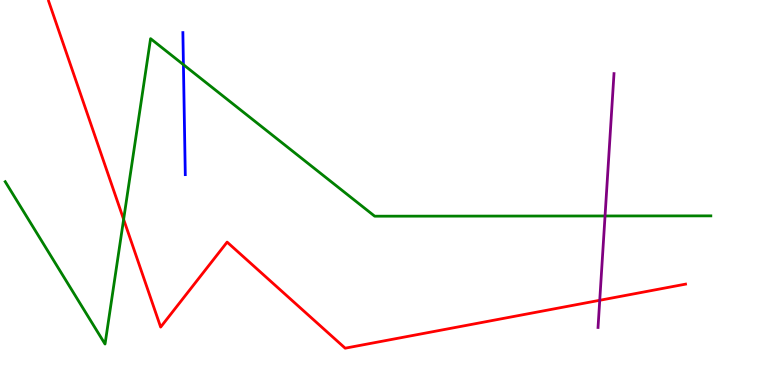[{'lines': ['blue', 'red'], 'intersections': []}, {'lines': ['green', 'red'], 'intersections': [{'x': 1.6, 'y': 4.3}]}, {'lines': ['purple', 'red'], 'intersections': [{'x': 7.74, 'y': 2.2}]}, {'lines': ['blue', 'green'], 'intersections': [{'x': 2.37, 'y': 8.32}]}, {'lines': ['blue', 'purple'], 'intersections': []}, {'lines': ['green', 'purple'], 'intersections': [{'x': 7.81, 'y': 4.39}]}]